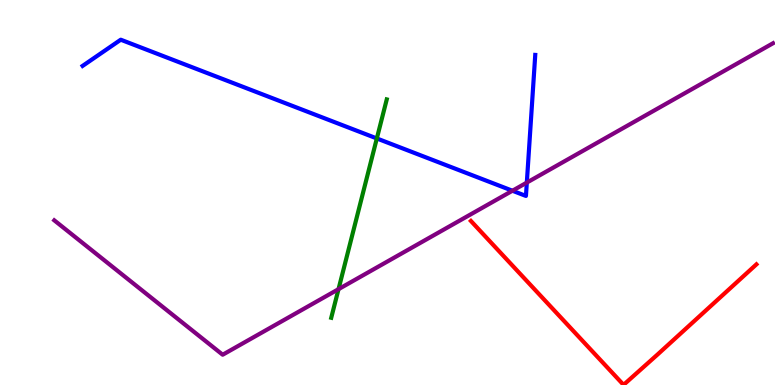[{'lines': ['blue', 'red'], 'intersections': []}, {'lines': ['green', 'red'], 'intersections': []}, {'lines': ['purple', 'red'], 'intersections': []}, {'lines': ['blue', 'green'], 'intersections': [{'x': 4.86, 'y': 6.4}]}, {'lines': ['blue', 'purple'], 'intersections': [{'x': 6.61, 'y': 5.05}, {'x': 6.8, 'y': 5.26}]}, {'lines': ['green', 'purple'], 'intersections': [{'x': 4.37, 'y': 2.49}]}]